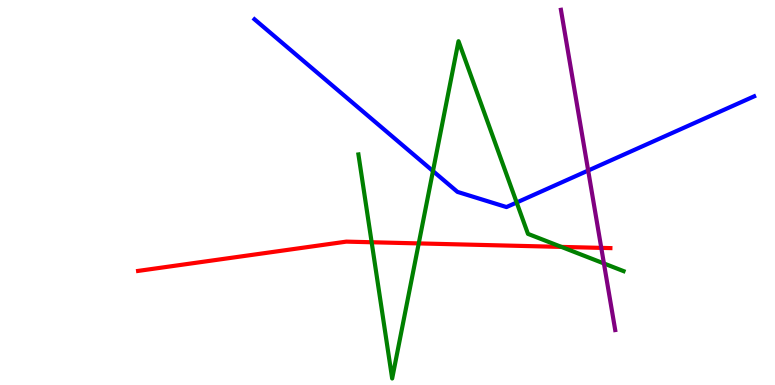[{'lines': ['blue', 'red'], 'intersections': []}, {'lines': ['green', 'red'], 'intersections': [{'x': 4.8, 'y': 3.71}, {'x': 5.4, 'y': 3.68}, {'x': 7.24, 'y': 3.59}]}, {'lines': ['purple', 'red'], 'intersections': [{'x': 7.76, 'y': 3.56}]}, {'lines': ['blue', 'green'], 'intersections': [{'x': 5.59, 'y': 5.56}, {'x': 6.67, 'y': 4.74}]}, {'lines': ['blue', 'purple'], 'intersections': [{'x': 7.59, 'y': 5.57}]}, {'lines': ['green', 'purple'], 'intersections': [{'x': 7.79, 'y': 3.16}]}]